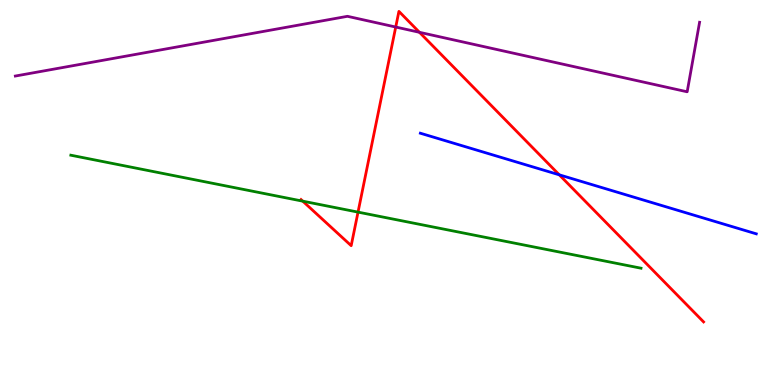[{'lines': ['blue', 'red'], 'intersections': [{'x': 7.22, 'y': 5.46}]}, {'lines': ['green', 'red'], 'intersections': [{'x': 3.91, 'y': 4.77}, {'x': 4.62, 'y': 4.49}]}, {'lines': ['purple', 'red'], 'intersections': [{'x': 5.11, 'y': 9.3}, {'x': 5.41, 'y': 9.16}]}, {'lines': ['blue', 'green'], 'intersections': []}, {'lines': ['blue', 'purple'], 'intersections': []}, {'lines': ['green', 'purple'], 'intersections': []}]